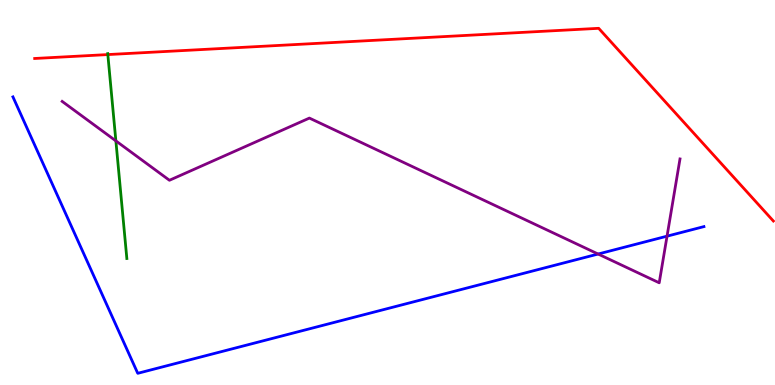[{'lines': ['blue', 'red'], 'intersections': []}, {'lines': ['green', 'red'], 'intersections': [{'x': 1.39, 'y': 8.58}]}, {'lines': ['purple', 'red'], 'intersections': []}, {'lines': ['blue', 'green'], 'intersections': []}, {'lines': ['blue', 'purple'], 'intersections': [{'x': 7.72, 'y': 3.4}, {'x': 8.61, 'y': 3.87}]}, {'lines': ['green', 'purple'], 'intersections': [{'x': 1.5, 'y': 6.34}]}]